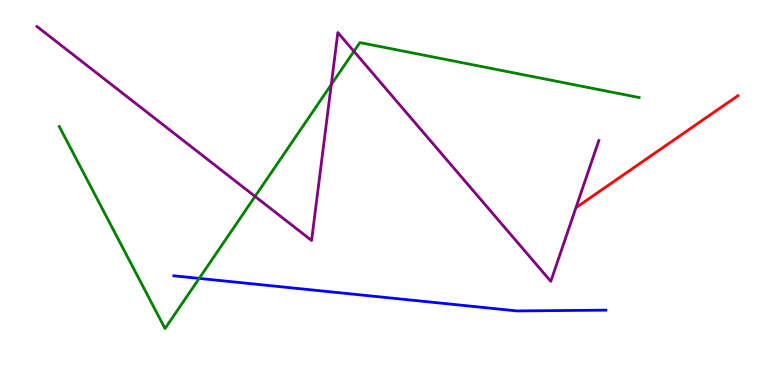[{'lines': ['blue', 'red'], 'intersections': []}, {'lines': ['green', 'red'], 'intersections': []}, {'lines': ['purple', 'red'], 'intersections': []}, {'lines': ['blue', 'green'], 'intersections': [{'x': 2.57, 'y': 2.77}]}, {'lines': ['blue', 'purple'], 'intersections': []}, {'lines': ['green', 'purple'], 'intersections': [{'x': 3.29, 'y': 4.9}, {'x': 4.27, 'y': 7.8}, {'x': 4.57, 'y': 8.67}]}]